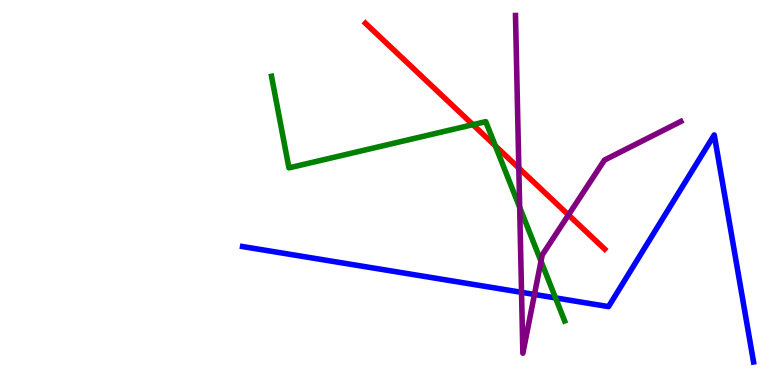[{'lines': ['blue', 'red'], 'intersections': []}, {'lines': ['green', 'red'], 'intersections': [{'x': 6.1, 'y': 6.76}, {'x': 6.39, 'y': 6.21}]}, {'lines': ['purple', 'red'], 'intersections': [{'x': 6.69, 'y': 5.64}, {'x': 7.34, 'y': 4.42}]}, {'lines': ['blue', 'green'], 'intersections': [{'x': 7.17, 'y': 2.26}]}, {'lines': ['blue', 'purple'], 'intersections': [{'x': 6.73, 'y': 2.41}, {'x': 6.9, 'y': 2.35}]}, {'lines': ['green', 'purple'], 'intersections': [{'x': 6.71, 'y': 4.61}, {'x': 6.98, 'y': 3.21}]}]